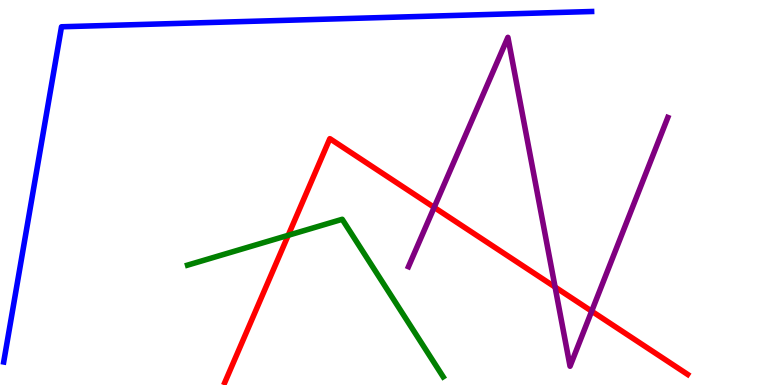[{'lines': ['blue', 'red'], 'intersections': []}, {'lines': ['green', 'red'], 'intersections': [{'x': 3.72, 'y': 3.89}]}, {'lines': ['purple', 'red'], 'intersections': [{'x': 5.6, 'y': 4.61}, {'x': 7.16, 'y': 2.54}, {'x': 7.63, 'y': 1.92}]}, {'lines': ['blue', 'green'], 'intersections': []}, {'lines': ['blue', 'purple'], 'intersections': []}, {'lines': ['green', 'purple'], 'intersections': []}]